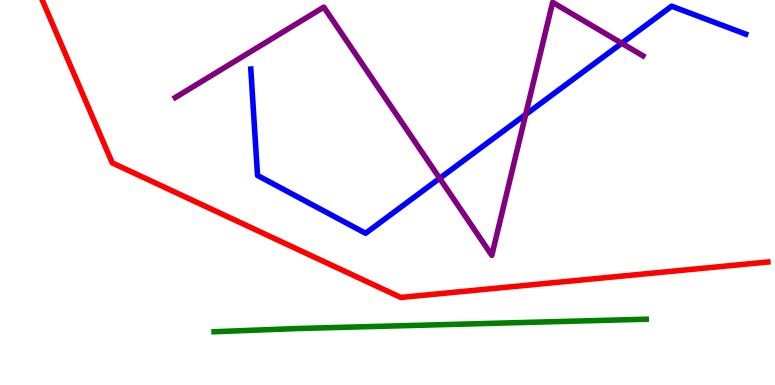[{'lines': ['blue', 'red'], 'intersections': []}, {'lines': ['green', 'red'], 'intersections': []}, {'lines': ['purple', 'red'], 'intersections': []}, {'lines': ['blue', 'green'], 'intersections': []}, {'lines': ['blue', 'purple'], 'intersections': [{'x': 5.67, 'y': 5.37}, {'x': 6.78, 'y': 7.03}, {'x': 8.02, 'y': 8.88}]}, {'lines': ['green', 'purple'], 'intersections': []}]